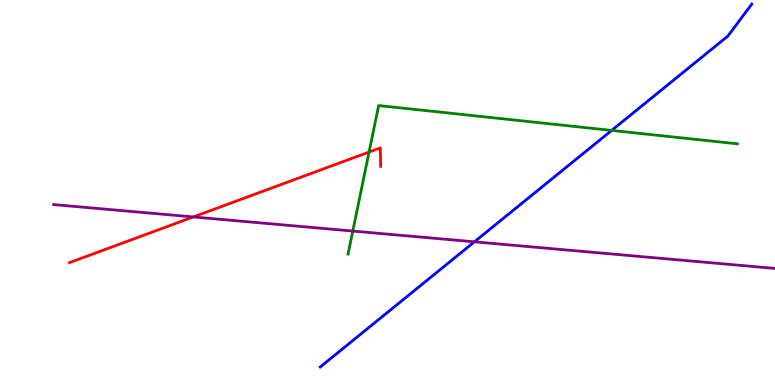[{'lines': ['blue', 'red'], 'intersections': []}, {'lines': ['green', 'red'], 'intersections': [{'x': 4.76, 'y': 6.05}]}, {'lines': ['purple', 'red'], 'intersections': [{'x': 2.49, 'y': 4.37}]}, {'lines': ['blue', 'green'], 'intersections': [{'x': 7.89, 'y': 6.61}]}, {'lines': ['blue', 'purple'], 'intersections': [{'x': 6.12, 'y': 3.72}]}, {'lines': ['green', 'purple'], 'intersections': [{'x': 4.55, 'y': 4.0}]}]